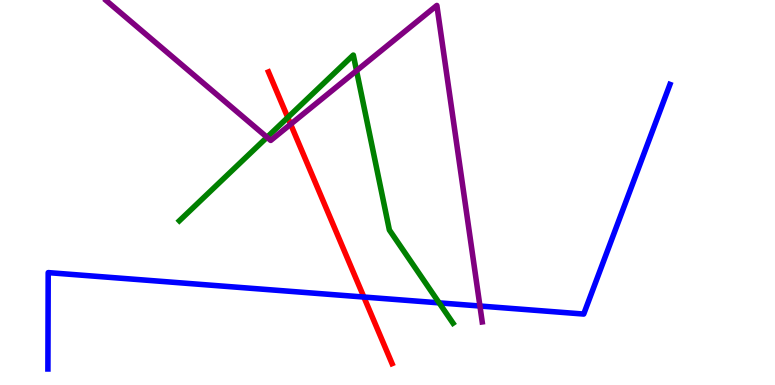[{'lines': ['blue', 'red'], 'intersections': [{'x': 4.69, 'y': 2.28}]}, {'lines': ['green', 'red'], 'intersections': [{'x': 3.71, 'y': 6.95}]}, {'lines': ['purple', 'red'], 'intersections': [{'x': 3.75, 'y': 6.77}]}, {'lines': ['blue', 'green'], 'intersections': [{'x': 5.67, 'y': 2.13}]}, {'lines': ['blue', 'purple'], 'intersections': [{'x': 6.19, 'y': 2.05}]}, {'lines': ['green', 'purple'], 'intersections': [{'x': 3.45, 'y': 6.43}, {'x': 4.6, 'y': 8.16}]}]